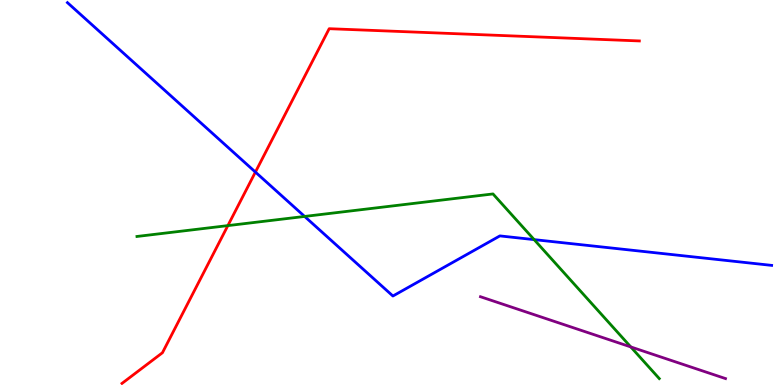[{'lines': ['blue', 'red'], 'intersections': [{'x': 3.3, 'y': 5.53}]}, {'lines': ['green', 'red'], 'intersections': [{'x': 2.94, 'y': 4.14}]}, {'lines': ['purple', 'red'], 'intersections': []}, {'lines': ['blue', 'green'], 'intersections': [{'x': 3.93, 'y': 4.38}, {'x': 6.89, 'y': 3.78}]}, {'lines': ['blue', 'purple'], 'intersections': []}, {'lines': ['green', 'purple'], 'intersections': [{'x': 8.14, 'y': 0.989}]}]